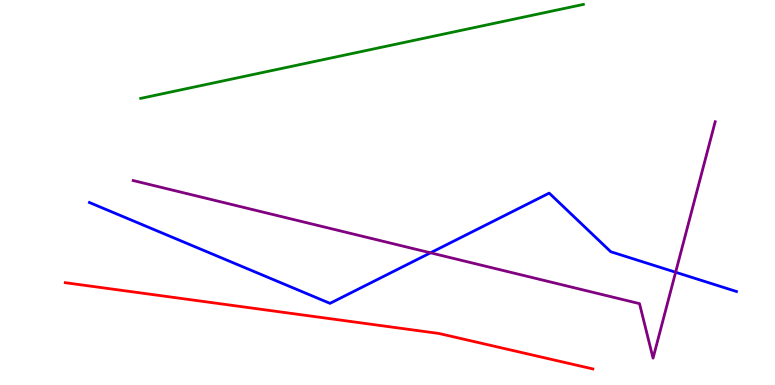[{'lines': ['blue', 'red'], 'intersections': []}, {'lines': ['green', 'red'], 'intersections': []}, {'lines': ['purple', 'red'], 'intersections': []}, {'lines': ['blue', 'green'], 'intersections': []}, {'lines': ['blue', 'purple'], 'intersections': [{'x': 5.55, 'y': 3.43}, {'x': 8.72, 'y': 2.93}]}, {'lines': ['green', 'purple'], 'intersections': []}]